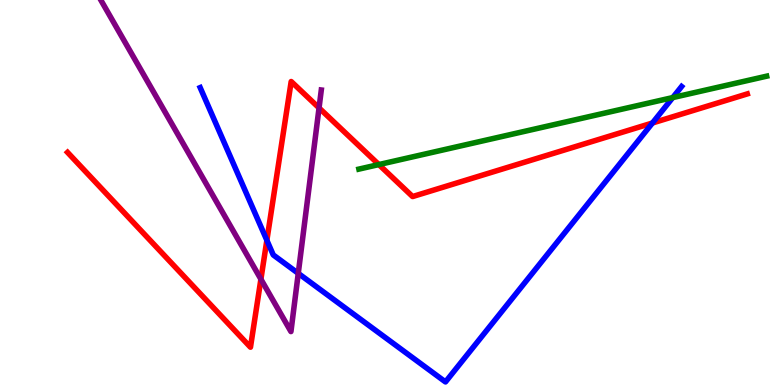[{'lines': ['blue', 'red'], 'intersections': [{'x': 3.44, 'y': 3.76}, {'x': 8.42, 'y': 6.81}]}, {'lines': ['green', 'red'], 'intersections': [{'x': 4.89, 'y': 5.73}]}, {'lines': ['purple', 'red'], 'intersections': [{'x': 3.37, 'y': 2.75}, {'x': 4.12, 'y': 7.2}]}, {'lines': ['blue', 'green'], 'intersections': [{'x': 8.68, 'y': 7.47}]}, {'lines': ['blue', 'purple'], 'intersections': [{'x': 3.85, 'y': 2.9}]}, {'lines': ['green', 'purple'], 'intersections': []}]